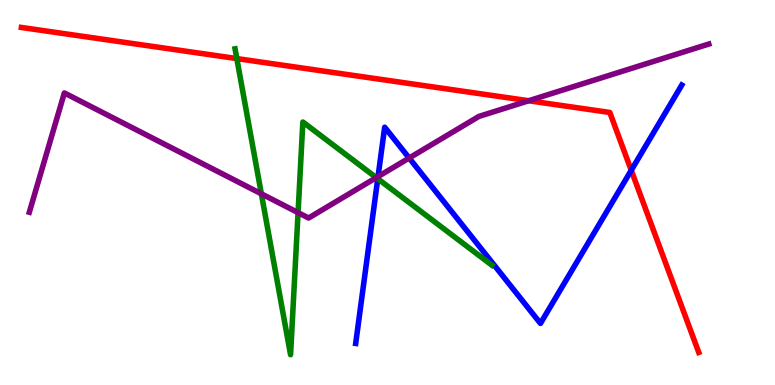[{'lines': ['blue', 'red'], 'intersections': [{'x': 8.15, 'y': 5.58}]}, {'lines': ['green', 'red'], 'intersections': [{'x': 3.06, 'y': 8.48}]}, {'lines': ['purple', 'red'], 'intersections': [{'x': 6.82, 'y': 7.38}]}, {'lines': ['blue', 'green'], 'intersections': [{'x': 4.87, 'y': 5.36}]}, {'lines': ['blue', 'purple'], 'intersections': [{'x': 4.88, 'y': 5.41}, {'x': 5.28, 'y': 5.9}]}, {'lines': ['green', 'purple'], 'intersections': [{'x': 3.37, 'y': 4.97}, {'x': 3.85, 'y': 4.48}, {'x': 4.86, 'y': 5.39}]}]